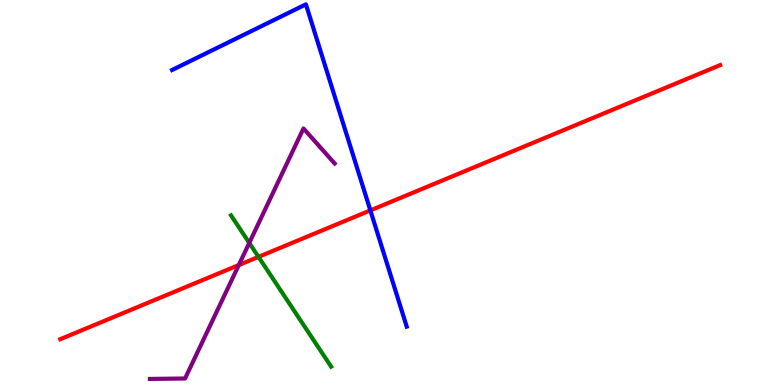[{'lines': ['blue', 'red'], 'intersections': [{'x': 4.78, 'y': 4.54}]}, {'lines': ['green', 'red'], 'intersections': [{'x': 3.34, 'y': 3.33}]}, {'lines': ['purple', 'red'], 'intersections': [{'x': 3.08, 'y': 3.12}]}, {'lines': ['blue', 'green'], 'intersections': []}, {'lines': ['blue', 'purple'], 'intersections': []}, {'lines': ['green', 'purple'], 'intersections': [{'x': 3.22, 'y': 3.69}]}]